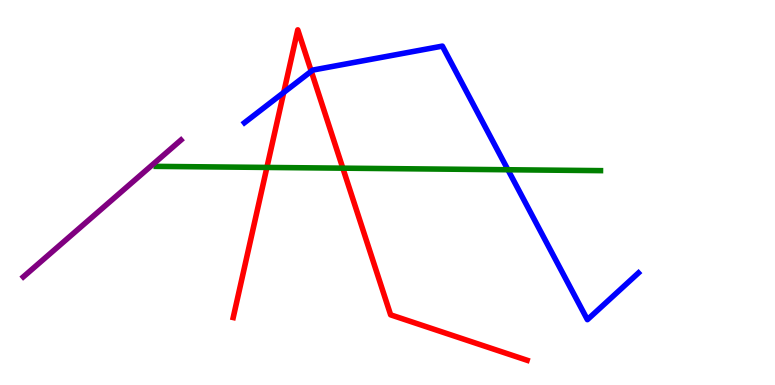[{'lines': ['blue', 'red'], 'intersections': [{'x': 3.66, 'y': 7.6}, {'x': 4.02, 'y': 8.15}]}, {'lines': ['green', 'red'], 'intersections': [{'x': 3.44, 'y': 5.65}, {'x': 4.42, 'y': 5.63}]}, {'lines': ['purple', 'red'], 'intersections': []}, {'lines': ['blue', 'green'], 'intersections': [{'x': 6.55, 'y': 5.59}]}, {'lines': ['blue', 'purple'], 'intersections': []}, {'lines': ['green', 'purple'], 'intersections': []}]